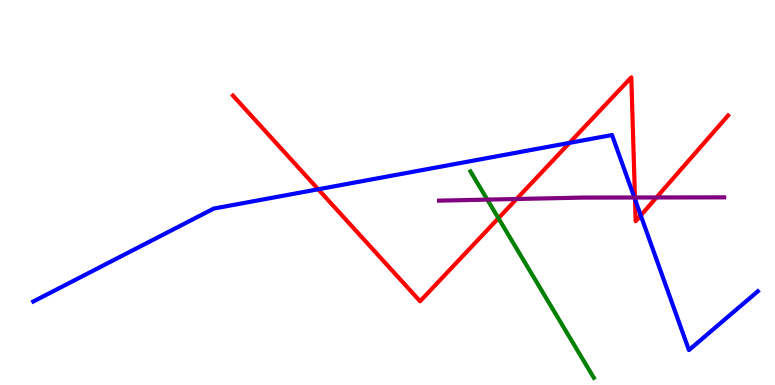[{'lines': ['blue', 'red'], 'intersections': [{'x': 4.11, 'y': 5.08}, {'x': 7.35, 'y': 6.29}, {'x': 8.19, 'y': 4.82}, {'x': 8.27, 'y': 4.4}]}, {'lines': ['green', 'red'], 'intersections': [{'x': 6.43, 'y': 4.33}]}, {'lines': ['purple', 'red'], 'intersections': [{'x': 6.67, 'y': 4.83}, {'x': 8.19, 'y': 4.87}, {'x': 8.47, 'y': 4.87}]}, {'lines': ['blue', 'green'], 'intersections': []}, {'lines': ['blue', 'purple'], 'intersections': [{'x': 8.19, 'y': 4.87}]}, {'lines': ['green', 'purple'], 'intersections': [{'x': 6.29, 'y': 4.82}]}]